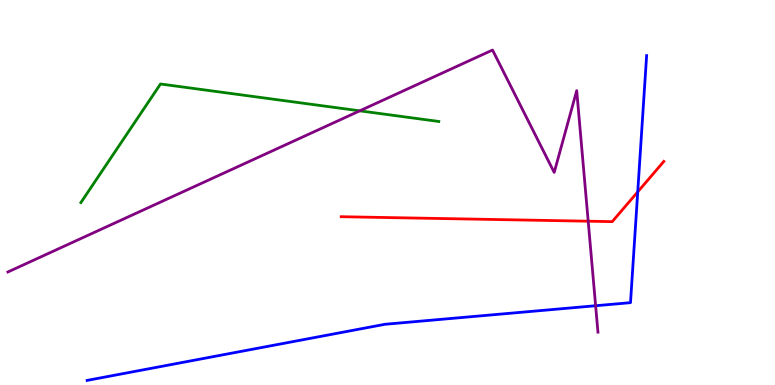[{'lines': ['blue', 'red'], 'intersections': [{'x': 8.23, 'y': 5.02}]}, {'lines': ['green', 'red'], 'intersections': []}, {'lines': ['purple', 'red'], 'intersections': [{'x': 7.59, 'y': 4.25}]}, {'lines': ['blue', 'green'], 'intersections': []}, {'lines': ['blue', 'purple'], 'intersections': [{'x': 7.69, 'y': 2.06}]}, {'lines': ['green', 'purple'], 'intersections': [{'x': 4.64, 'y': 7.12}]}]